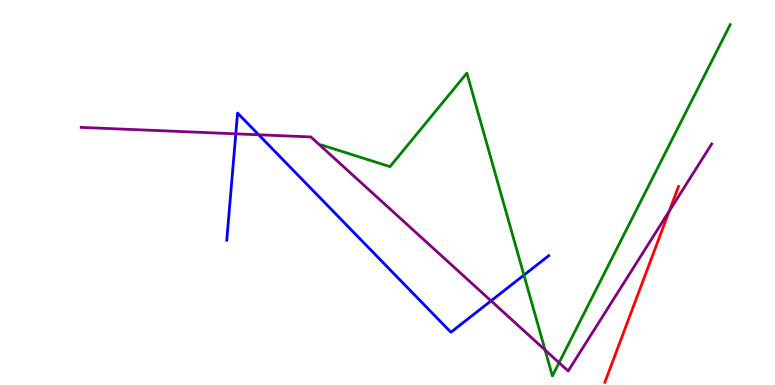[{'lines': ['blue', 'red'], 'intersections': []}, {'lines': ['green', 'red'], 'intersections': []}, {'lines': ['purple', 'red'], 'intersections': [{'x': 8.64, 'y': 4.52}]}, {'lines': ['blue', 'green'], 'intersections': [{'x': 6.76, 'y': 2.85}]}, {'lines': ['blue', 'purple'], 'intersections': [{'x': 3.04, 'y': 6.52}, {'x': 3.34, 'y': 6.5}, {'x': 6.34, 'y': 2.19}]}, {'lines': ['green', 'purple'], 'intersections': [{'x': 7.03, 'y': 0.909}, {'x': 7.21, 'y': 0.578}]}]